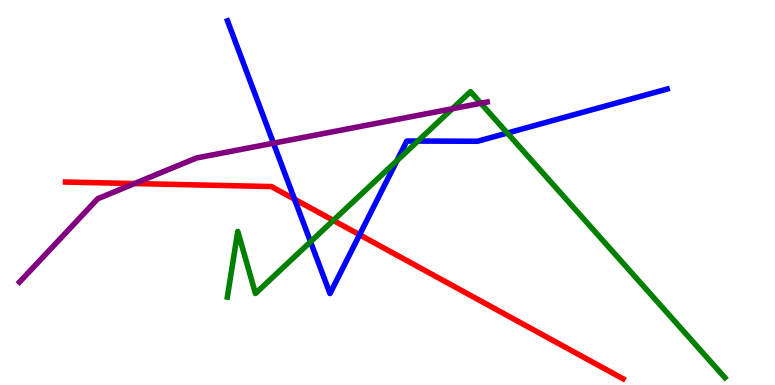[{'lines': ['blue', 'red'], 'intersections': [{'x': 3.8, 'y': 4.83}, {'x': 4.64, 'y': 3.9}]}, {'lines': ['green', 'red'], 'intersections': [{'x': 4.3, 'y': 4.28}]}, {'lines': ['purple', 'red'], 'intersections': [{'x': 1.74, 'y': 5.23}]}, {'lines': ['blue', 'green'], 'intersections': [{'x': 4.01, 'y': 3.72}, {'x': 5.12, 'y': 5.83}, {'x': 5.39, 'y': 6.34}, {'x': 6.55, 'y': 6.54}]}, {'lines': ['blue', 'purple'], 'intersections': [{'x': 3.53, 'y': 6.28}]}, {'lines': ['green', 'purple'], 'intersections': [{'x': 5.84, 'y': 7.17}, {'x': 6.2, 'y': 7.32}]}]